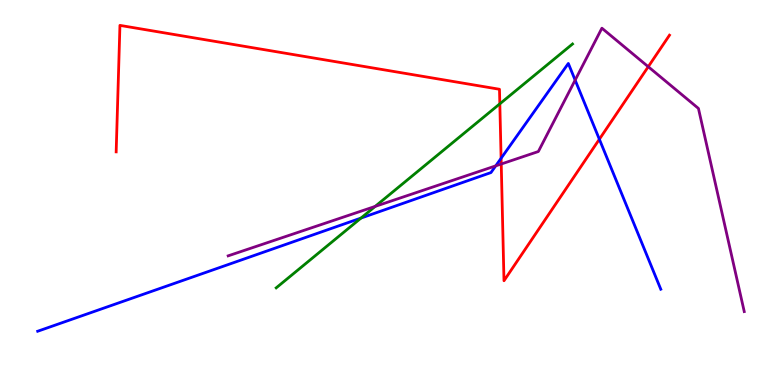[{'lines': ['blue', 'red'], 'intersections': [{'x': 6.47, 'y': 5.89}, {'x': 7.73, 'y': 6.38}]}, {'lines': ['green', 'red'], 'intersections': [{'x': 6.45, 'y': 7.3}]}, {'lines': ['purple', 'red'], 'intersections': [{'x': 6.47, 'y': 5.74}, {'x': 8.36, 'y': 8.27}]}, {'lines': ['blue', 'green'], 'intersections': [{'x': 4.66, 'y': 4.34}]}, {'lines': ['blue', 'purple'], 'intersections': [{'x': 6.4, 'y': 5.69}, {'x': 7.42, 'y': 7.92}]}, {'lines': ['green', 'purple'], 'intersections': [{'x': 4.84, 'y': 4.64}]}]